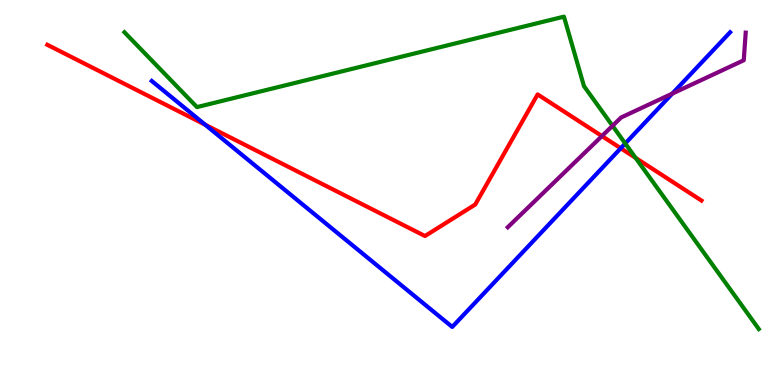[{'lines': ['blue', 'red'], 'intersections': [{'x': 2.65, 'y': 6.76}, {'x': 8.01, 'y': 6.15}]}, {'lines': ['green', 'red'], 'intersections': [{'x': 8.2, 'y': 5.9}]}, {'lines': ['purple', 'red'], 'intersections': [{'x': 7.77, 'y': 6.47}]}, {'lines': ['blue', 'green'], 'intersections': [{'x': 8.07, 'y': 6.27}]}, {'lines': ['blue', 'purple'], 'intersections': [{'x': 8.67, 'y': 7.57}]}, {'lines': ['green', 'purple'], 'intersections': [{'x': 7.9, 'y': 6.73}]}]